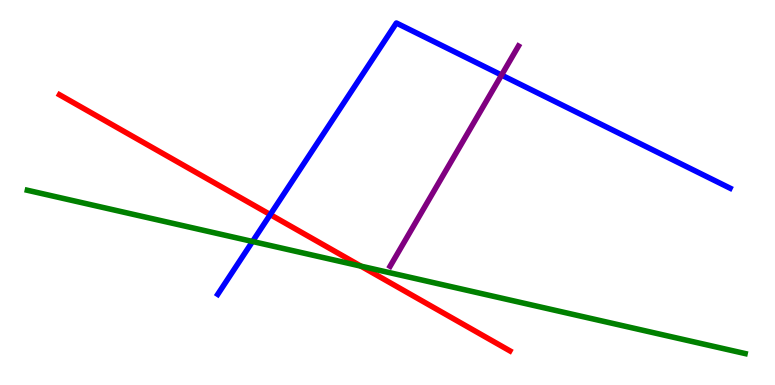[{'lines': ['blue', 'red'], 'intersections': [{'x': 3.49, 'y': 4.43}]}, {'lines': ['green', 'red'], 'intersections': [{'x': 4.66, 'y': 3.09}]}, {'lines': ['purple', 'red'], 'intersections': []}, {'lines': ['blue', 'green'], 'intersections': [{'x': 3.26, 'y': 3.73}]}, {'lines': ['blue', 'purple'], 'intersections': [{'x': 6.47, 'y': 8.05}]}, {'lines': ['green', 'purple'], 'intersections': []}]